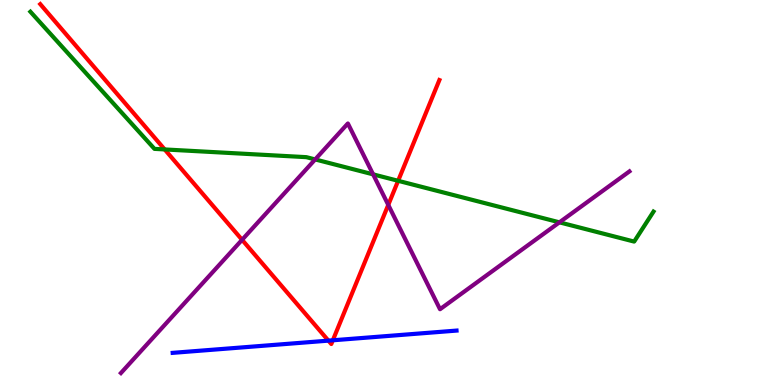[{'lines': ['blue', 'red'], 'intersections': [{'x': 4.24, 'y': 1.15}, {'x': 4.29, 'y': 1.16}]}, {'lines': ['green', 'red'], 'intersections': [{'x': 2.12, 'y': 6.12}, {'x': 5.14, 'y': 5.3}]}, {'lines': ['purple', 'red'], 'intersections': [{'x': 3.12, 'y': 3.77}, {'x': 5.01, 'y': 4.68}]}, {'lines': ['blue', 'green'], 'intersections': []}, {'lines': ['blue', 'purple'], 'intersections': []}, {'lines': ['green', 'purple'], 'intersections': [{'x': 4.07, 'y': 5.86}, {'x': 4.81, 'y': 5.47}, {'x': 7.22, 'y': 4.22}]}]